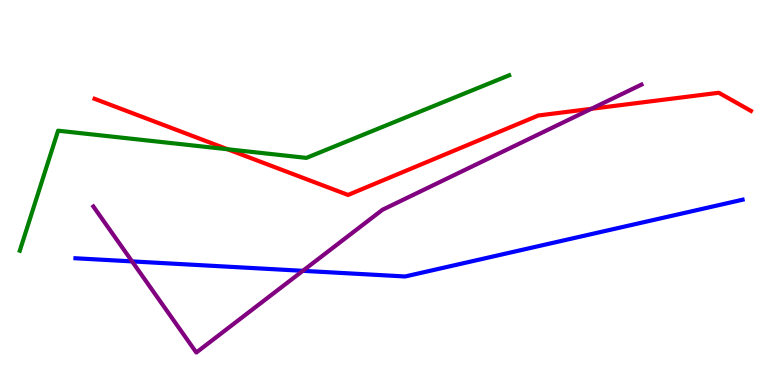[{'lines': ['blue', 'red'], 'intersections': []}, {'lines': ['green', 'red'], 'intersections': [{'x': 2.94, 'y': 6.12}]}, {'lines': ['purple', 'red'], 'intersections': [{'x': 7.63, 'y': 7.17}]}, {'lines': ['blue', 'green'], 'intersections': []}, {'lines': ['blue', 'purple'], 'intersections': [{'x': 1.7, 'y': 3.21}, {'x': 3.91, 'y': 2.97}]}, {'lines': ['green', 'purple'], 'intersections': []}]